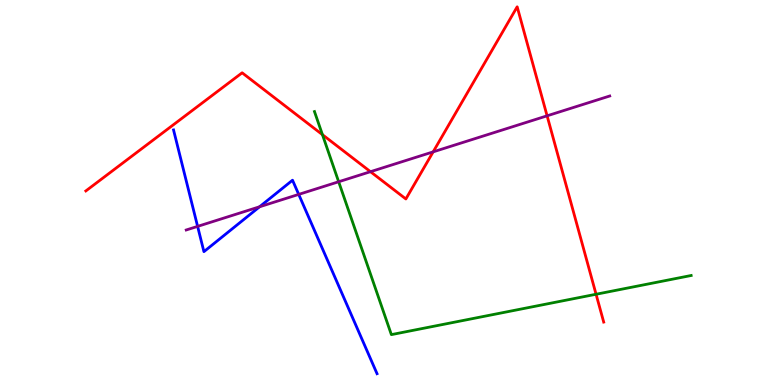[{'lines': ['blue', 'red'], 'intersections': []}, {'lines': ['green', 'red'], 'intersections': [{'x': 4.16, 'y': 6.5}, {'x': 7.69, 'y': 2.36}]}, {'lines': ['purple', 'red'], 'intersections': [{'x': 4.78, 'y': 5.54}, {'x': 5.59, 'y': 6.06}, {'x': 7.06, 'y': 6.99}]}, {'lines': ['blue', 'green'], 'intersections': []}, {'lines': ['blue', 'purple'], 'intersections': [{'x': 2.55, 'y': 4.12}, {'x': 3.35, 'y': 4.63}, {'x': 3.85, 'y': 4.95}]}, {'lines': ['green', 'purple'], 'intersections': [{'x': 4.37, 'y': 5.28}]}]